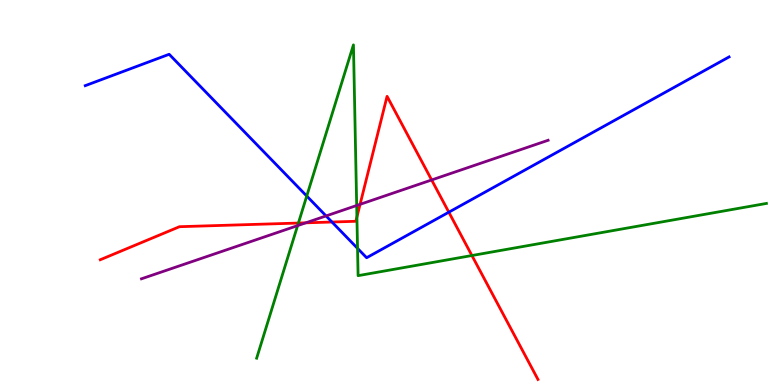[{'lines': ['blue', 'red'], 'intersections': [{'x': 4.28, 'y': 4.23}, {'x': 5.79, 'y': 4.49}]}, {'lines': ['green', 'red'], 'intersections': [{'x': 3.85, 'y': 4.21}, {'x': 4.61, 'y': 4.36}, {'x': 6.09, 'y': 3.36}]}, {'lines': ['purple', 'red'], 'intersections': [{'x': 3.95, 'y': 4.21}, {'x': 4.65, 'y': 4.69}, {'x': 5.57, 'y': 5.33}]}, {'lines': ['blue', 'green'], 'intersections': [{'x': 3.96, 'y': 4.91}, {'x': 4.61, 'y': 3.55}]}, {'lines': ['blue', 'purple'], 'intersections': [{'x': 4.21, 'y': 4.39}]}, {'lines': ['green', 'purple'], 'intersections': [{'x': 3.84, 'y': 4.14}, {'x': 4.6, 'y': 4.66}]}]